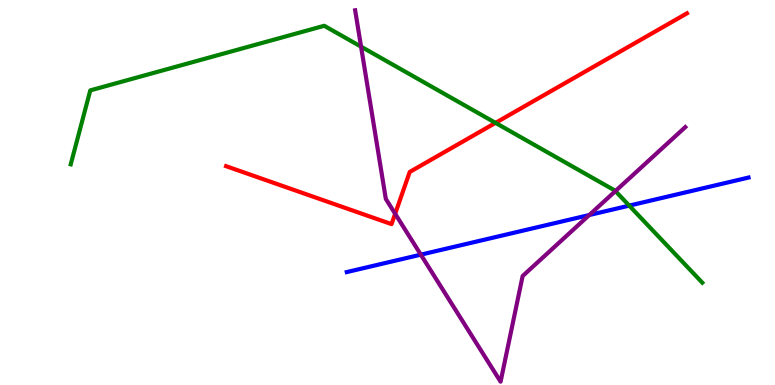[{'lines': ['blue', 'red'], 'intersections': []}, {'lines': ['green', 'red'], 'intersections': [{'x': 6.39, 'y': 6.81}]}, {'lines': ['purple', 'red'], 'intersections': [{'x': 5.1, 'y': 4.45}]}, {'lines': ['blue', 'green'], 'intersections': [{'x': 8.12, 'y': 4.66}]}, {'lines': ['blue', 'purple'], 'intersections': [{'x': 5.43, 'y': 3.39}, {'x': 7.6, 'y': 4.41}]}, {'lines': ['green', 'purple'], 'intersections': [{'x': 4.66, 'y': 8.79}, {'x': 7.94, 'y': 5.04}]}]